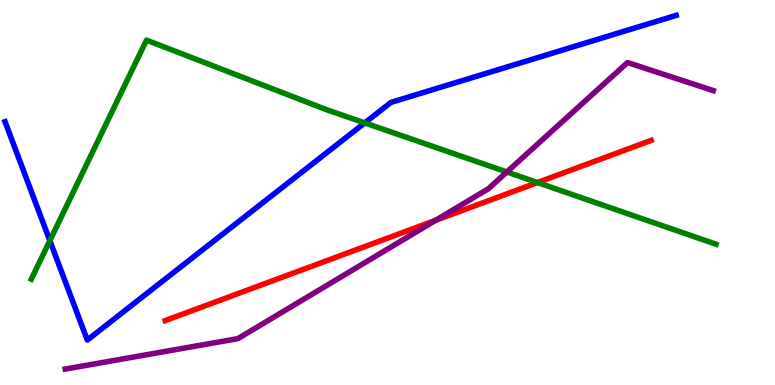[{'lines': ['blue', 'red'], 'intersections': []}, {'lines': ['green', 'red'], 'intersections': [{'x': 6.94, 'y': 5.26}]}, {'lines': ['purple', 'red'], 'intersections': [{'x': 5.62, 'y': 4.28}]}, {'lines': ['blue', 'green'], 'intersections': [{'x': 0.643, 'y': 3.75}, {'x': 4.71, 'y': 6.81}]}, {'lines': ['blue', 'purple'], 'intersections': []}, {'lines': ['green', 'purple'], 'intersections': [{'x': 6.54, 'y': 5.53}]}]